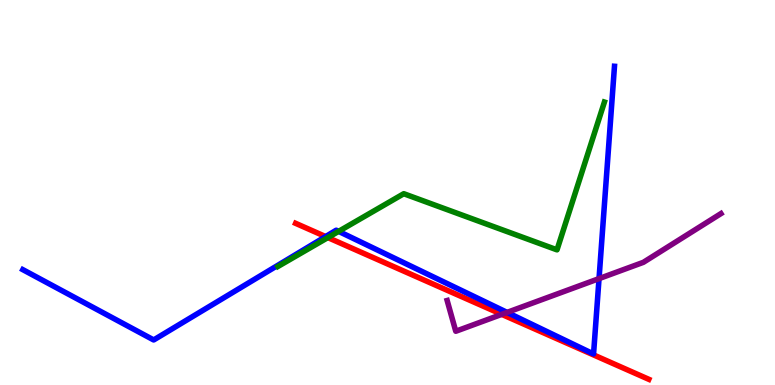[{'lines': ['blue', 'red'], 'intersections': [{'x': 4.2, 'y': 3.85}]}, {'lines': ['green', 'red'], 'intersections': [{'x': 4.23, 'y': 3.83}]}, {'lines': ['purple', 'red'], 'intersections': [{'x': 6.47, 'y': 1.83}]}, {'lines': ['blue', 'green'], 'intersections': [{'x': 4.37, 'y': 3.99}]}, {'lines': ['blue', 'purple'], 'intersections': [{'x': 6.54, 'y': 1.89}, {'x': 7.73, 'y': 2.76}]}, {'lines': ['green', 'purple'], 'intersections': []}]